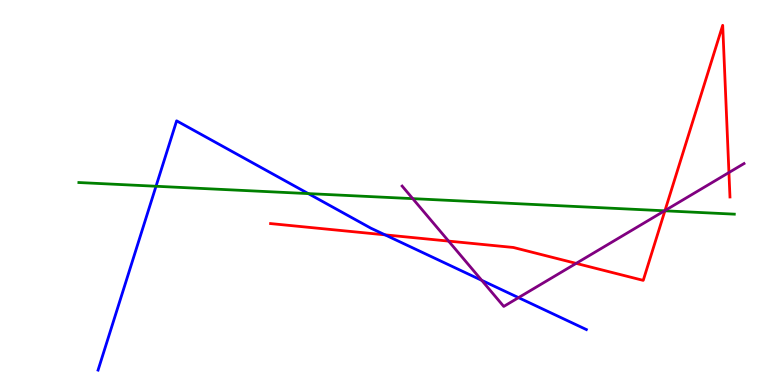[{'lines': ['blue', 'red'], 'intersections': [{'x': 4.97, 'y': 3.9}]}, {'lines': ['green', 'red'], 'intersections': [{'x': 8.58, 'y': 4.52}]}, {'lines': ['purple', 'red'], 'intersections': [{'x': 5.79, 'y': 3.74}, {'x': 7.43, 'y': 3.16}, {'x': 8.58, 'y': 4.53}, {'x': 9.41, 'y': 5.52}]}, {'lines': ['blue', 'green'], 'intersections': [{'x': 2.01, 'y': 5.16}, {'x': 3.98, 'y': 4.97}]}, {'lines': ['blue', 'purple'], 'intersections': [{'x': 6.22, 'y': 2.72}, {'x': 6.69, 'y': 2.27}]}, {'lines': ['green', 'purple'], 'intersections': [{'x': 5.33, 'y': 4.84}, {'x': 8.58, 'y': 4.52}]}]